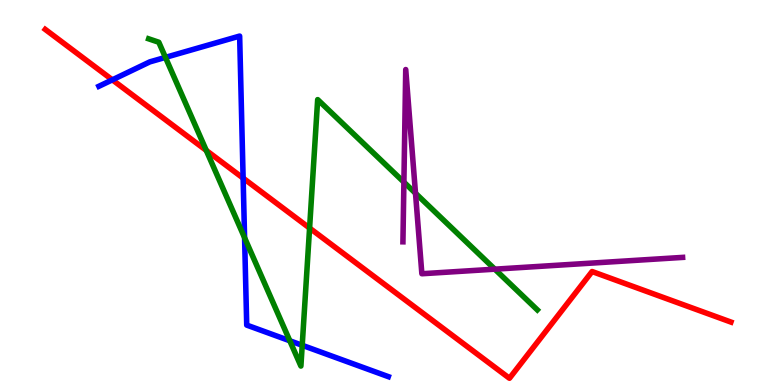[{'lines': ['blue', 'red'], 'intersections': [{'x': 1.45, 'y': 7.93}, {'x': 3.14, 'y': 5.37}]}, {'lines': ['green', 'red'], 'intersections': [{'x': 2.66, 'y': 6.09}, {'x': 3.99, 'y': 4.08}]}, {'lines': ['purple', 'red'], 'intersections': []}, {'lines': ['blue', 'green'], 'intersections': [{'x': 2.13, 'y': 8.51}, {'x': 3.16, 'y': 3.83}, {'x': 3.74, 'y': 1.15}, {'x': 3.9, 'y': 1.03}]}, {'lines': ['blue', 'purple'], 'intersections': []}, {'lines': ['green', 'purple'], 'intersections': [{'x': 5.21, 'y': 5.27}, {'x': 5.36, 'y': 4.98}, {'x': 6.38, 'y': 3.01}]}]